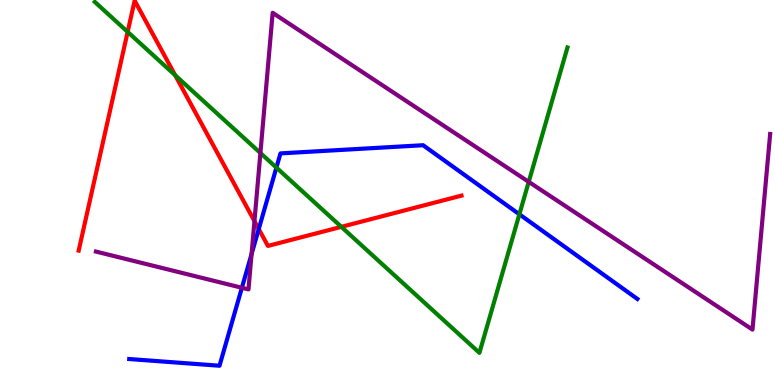[{'lines': ['blue', 'red'], 'intersections': [{'x': 3.34, 'y': 4.05}]}, {'lines': ['green', 'red'], 'intersections': [{'x': 1.65, 'y': 9.17}, {'x': 2.26, 'y': 8.05}, {'x': 4.4, 'y': 4.11}]}, {'lines': ['purple', 'red'], 'intersections': [{'x': 3.28, 'y': 4.26}]}, {'lines': ['blue', 'green'], 'intersections': [{'x': 3.57, 'y': 5.65}, {'x': 6.7, 'y': 4.43}]}, {'lines': ['blue', 'purple'], 'intersections': [{'x': 3.12, 'y': 2.53}, {'x': 3.25, 'y': 3.4}]}, {'lines': ['green', 'purple'], 'intersections': [{'x': 3.36, 'y': 6.03}, {'x': 6.82, 'y': 5.28}]}]